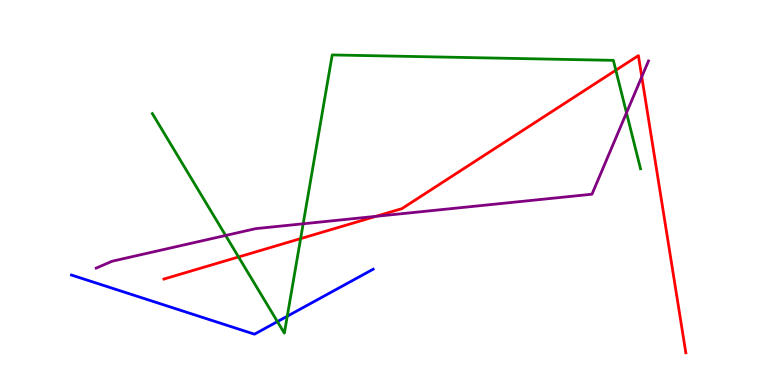[{'lines': ['blue', 'red'], 'intersections': []}, {'lines': ['green', 'red'], 'intersections': [{'x': 3.08, 'y': 3.33}, {'x': 3.88, 'y': 3.8}, {'x': 7.95, 'y': 8.18}]}, {'lines': ['purple', 'red'], 'intersections': [{'x': 4.85, 'y': 4.38}, {'x': 8.28, 'y': 8.0}]}, {'lines': ['blue', 'green'], 'intersections': [{'x': 3.58, 'y': 1.65}, {'x': 3.71, 'y': 1.79}]}, {'lines': ['blue', 'purple'], 'intersections': []}, {'lines': ['green', 'purple'], 'intersections': [{'x': 2.91, 'y': 3.88}, {'x': 3.91, 'y': 4.19}, {'x': 8.08, 'y': 7.07}]}]